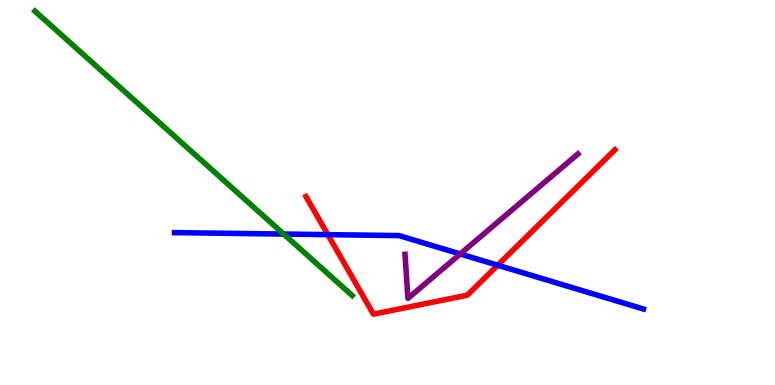[{'lines': ['blue', 'red'], 'intersections': [{'x': 4.23, 'y': 3.91}, {'x': 6.42, 'y': 3.11}]}, {'lines': ['green', 'red'], 'intersections': []}, {'lines': ['purple', 'red'], 'intersections': []}, {'lines': ['blue', 'green'], 'intersections': [{'x': 3.66, 'y': 3.92}]}, {'lines': ['blue', 'purple'], 'intersections': [{'x': 5.94, 'y': 3.4}]}, {'lines': ['green', 'purple'], 'intersections': []}]